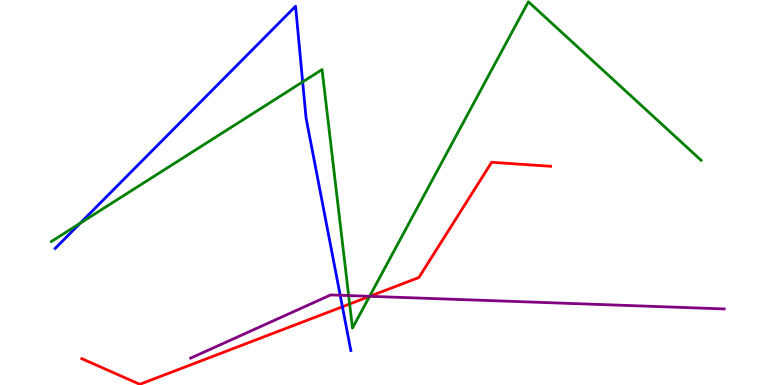[{'lines': ['blue', 'red'], 'intersections': [{'x': 4.42, 'y': 2.03}]}, {'lines': ['green', 'red'], 'intersections': [{'x': 4.51, 'y': 2.1}, {'x': 4.77, 'y': 2.3}]}, {'lines': ['purple', 'red'], 'intersections': [{'x': 4.77, 'y': 2.3}]}, {'lines': ['blue', 'green'], 'intersections': [{'x': 1.03, 'y': 4.2}, {'x': 3.91, 'y': 7.87}]}, {'lines': ['blue', 'purple'], 'intersections': [{'x': 4.39, 'y': 2.33}]}, {'lines': ['green', 'purple'], 'intersections': [{'x': 4.5, 'y': 2.32}, {'x': 4.77, 'y': 2.3}]}]